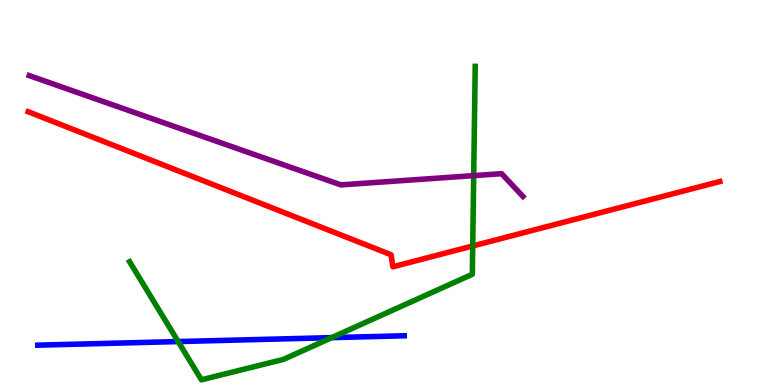[{'lines': ['blue', 'red'], 'intersections': []}, {'lines': ['green', 'red'], 'intersections': [{'x': 6.1, 'y': 3.61}]}, {'lines': ['purple', 'red'], 'intersections': []}, {'lines': ['blue', 'green'], 'intersections': [{'x': 2.3, 'y': 1.13}, {'x': 4.28, 'y': 1.23}]}, {'lines': ['blue', 'purple'], 'intersections': []}, {'lines': ['green', 'purple'], 'intersections': [{'x': 6.11, 'y': 5.44}]}]